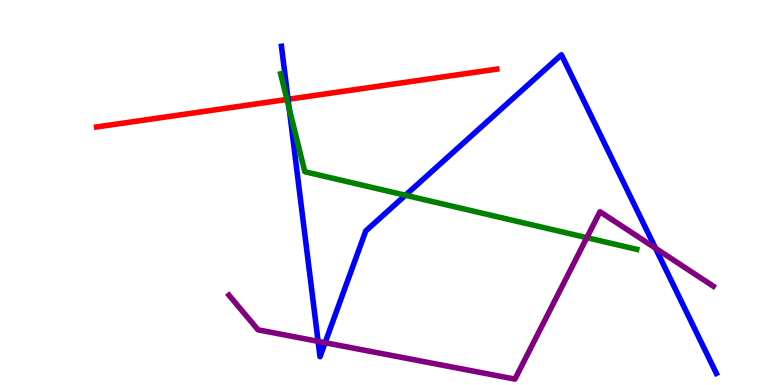[{'lines': ['blue', 'red'], 'intersections': [{'x': 3.72, 'y': 7.42}]}, {'lines': ['green', 'red'], 'intersections': [{'x': 3.7, 'y': 7.42}]}, {'lines': ['purple', 'red'], 'intersections': []}, {'lines': ['blue', 'green'], 'intersections': [{'x': 3.73, 'y': 7.19}, {'x': 5.23, 'y': 4.93}]}, {'lines': ['blue', 'purple'], 'intersections': [{'x': 4.1, 'y': 1.13}, {'x': 4.19, 'y': 1.1}, {'x': 8.46, 'y': 3.55}]}, {'lines': ['green', 'purple'], 'intersections': [{'x': 7.57, 'y': 3.83}]}]